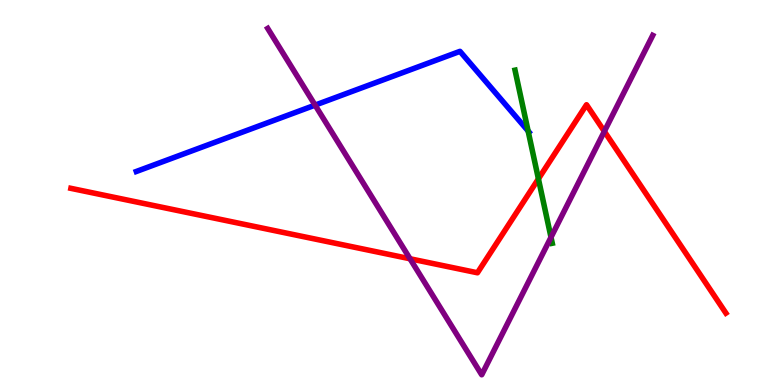[{'lines': ['blue', 'red'], 'intersections': []}, {'lines': ['green', 'red'], 'intersections': [{'x': 6.95, 'y': 5.35}]}, {'lines': ['purple', 'red'], 'intersections': [{'x': 5.29, 'y': 3.28}, {'x': 7.8, 'y': 6.59}]}, {'lines': ['blue', 'green'], 'intersections': [{'x': 6.81, 'y': 6.6}]}, {'lines': ['blue', 'purple'], 'intersections': [{'x': 4.07, 'y': 7.27}]}, {'lines': ['green', 'purple'], 'intersections': [{'x': 7.11, 'y': 3.84}]}]